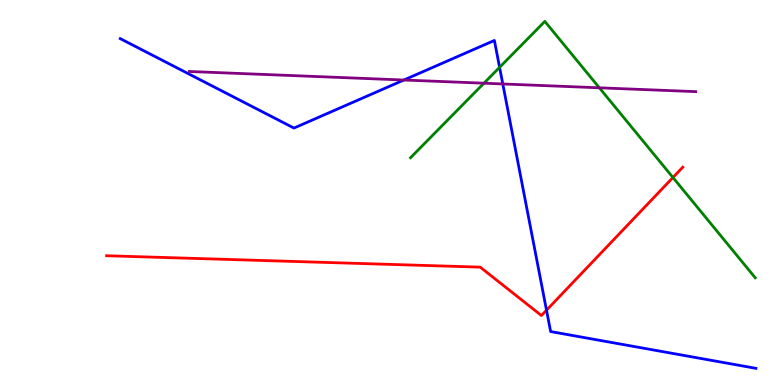[{'lines': ['blue', 'red'], 'intersections': [{'x': 7.05, 'y': 1.94}]}, {'lines': ['green', 'red'], 'intersections': [{'x': 8.68, 'y': 5.39}]}, {'lines': ['purple', 'red'], 'intersections': []}, {'lines': ['blue', 'green'], 'intersections': [{'x': 6.45, 'y': 8.25}]}, {'lines': ['blue', 'purple'], 'intersections': [{'x': 5.21, 'y': 7.92}, {'x': 6.49, 'y': 7.82}]}, {'lines': ['green', 'purple'], 'intersections': [{'x': 6.24, 'y': 7.84}, {'x': 7.73, 'y': 7.72}]}]